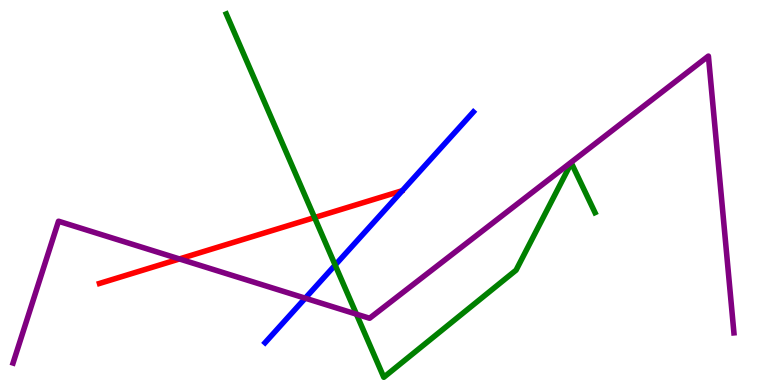[{'lines': ['blue', 'red'], 'intersections': []}, {'lines': ['green', 'red'], 'intersections': [{'x': 4.06, 'y': 4.35}]}, {'lines': ['purple', 'red'], 'intersections': [{'x': 2.32, 'y': 3.27}]}, {'lines': ['blue', 'green'], 'intersections': [{'x': 4.32, 'y': 3.12}]}, {'lines': ['blue', 'purple'], 'intersections': [{'x': 3.94, 'y': 2.25}]}, {'lines': ['green', 'purple'], 'intersections': [{'x': 4.6, 'y': 1.84}]}]